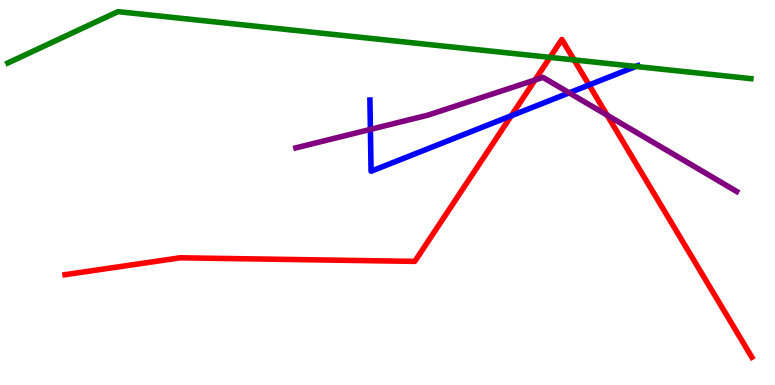[{'lines': ['blue', 'red'], 'intersections': [{'x': 6.6, 'y': 6.99}, {'x': 7.6, 'y': 7.79}]}, {'lines': ['green', 'red'], 'intersections': [{'x': 7.1, 'y': 8.51}, {'x': 7.41, 'y': 8.44}]}, {'lines': ['purple', 'red'], 'intersections': [{'x': 6.9, 'y': 7.92}, {'x': 7.83, 'y': 7.01}]}, {'lines': ['blue', 'green'], 'intersections': [{'x': 8.2, 'y': 8.27}]}, {'lines': ['blue', 'purple'], 'intersections': [{'x': 4.78, 'y': 6.64}, {'x': 7.34, 'y': 7.59}]}, {'lines': ['green', 'purple'], 'intersections': []}]